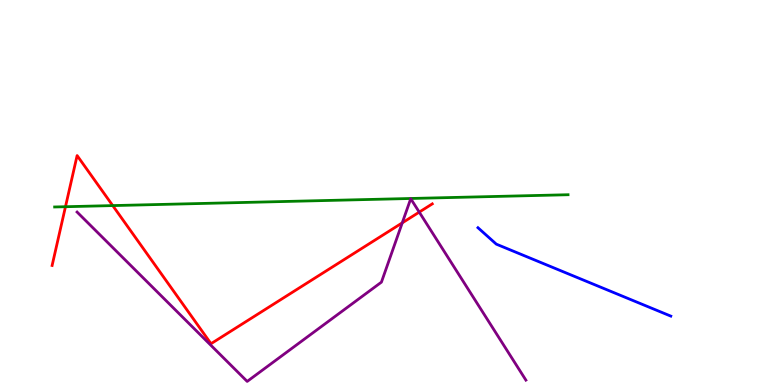[{'lines': ['blue', 'red'], 'intersections': []}, {'lines': ['green', 'red'], 'intersections': [{'x': 0.845, 'y': 4.63}, {'x': 1.45, 'y': 4.66}]}, {'lines': ['purple', 'red'], 'intersections': [{'x': 5.19, 'y': 4.21}, {'x': 5.41, 'y': 4.49}]}, {'lines': ['blue', 'green'], 'intersections': []}, {'lines': ['blue', 'purple'], 'intersections': []}, {'lines': ['green', 'purple'], 'intersections': []}]